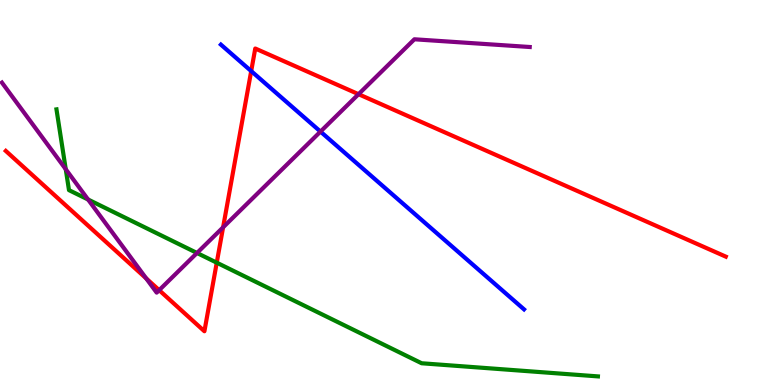[{'lines': ['blue', 'red'], 'intersections': [{'x': 3.24, 'y': 8.15}]}, {'lines': ['green', 'red'], 'intersections': [{'x': 2.8, 'y': 3.18}]}, {'lines': ['purple', 'red'], 'intersections': [{'x': 1.89, 'y': 2.77}, {'x': 2.05, 'y': 2.46}, {'x': 2.88, 'y': 4.1}, {'x': 4.63, 'y': 7.55}]}, {'lines': ['blue', 'green'], 'intersections': []}, {'lines': ['blue', 'purple'], 'intersections': [{'x': 4.14, 'y': 6.58}]}, {'lines': ['green', 'purple'], 'intersections': [{'x': 0.848, 'y': 5.6}, {'x': 1.14, 'y': 4.82}, {'x': 2.54, 'y': 3.43}]}]